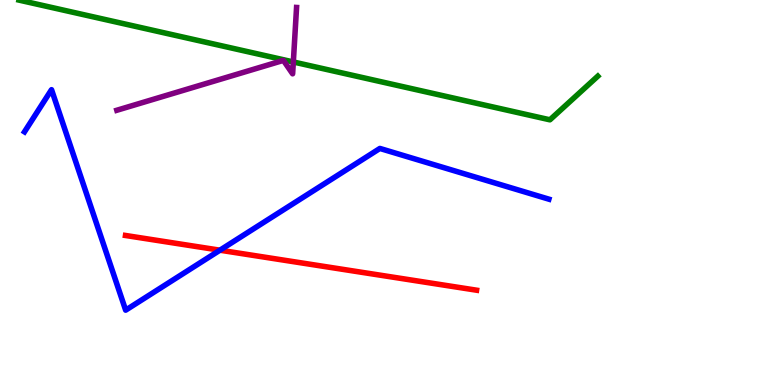[{'lines': ['blue', 'red'], 'intersections': [{'x': 2.84, 'y': 3.5}]}, {'lines': ['green', 'red'], 'intersections': []}, {'lines': ['purple', 'red'], 'intersections': []}, {'lines': ['blue', 'green'], 'intersections': []}, {'lines': ['blue', 'purple'], 'intersections': []}, {'lines': ['green', 'purple'], 'intersections': [{'x': 3.78, 'y': 8.39}]}]